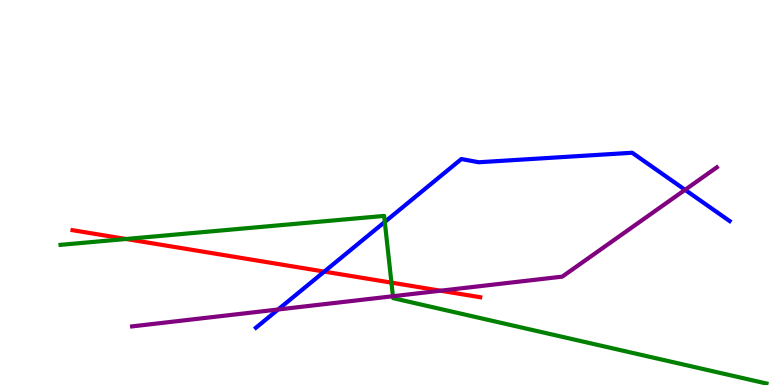[{'lines': ['blue', 'red'], 'intersections': [{'x': 4.18, 'y': 2.95}]}, {'lines': ['green', 'red'], 'intersections': [{'x': 1.63, 'y': 3.79}, {'x': 5.05, 'y': 2.66}]}, {'lines': ['purple', 'red'], 'intersections': [{'x': 5.68, 'y': 2.45}]}, {'lines': ['blue', 'green'], 'intersections': [{'x': 4.96, 'y': 4.24}]}, {'lines': ['blue', 'purple'], 'intersections': [{'x': 3.59, 'y': 1.96}, {'x': 8.84, 'y': 5.07}]}, {'lines': ['green', 'purple'], 'intersections': [{'x': 5.07, 'y': 2.31}]}]